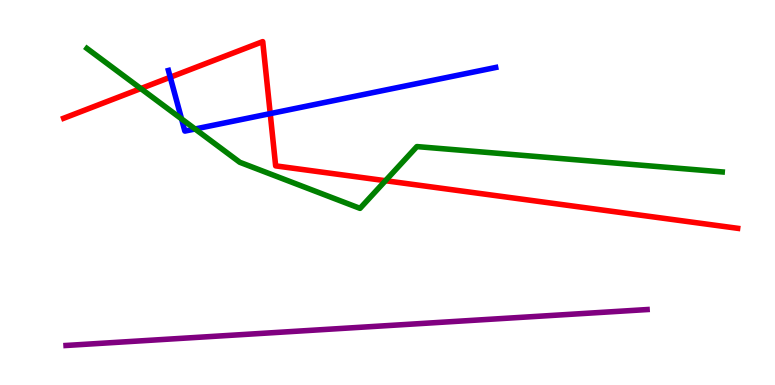[{'lines': ['blue', 'red'], 'intersections': [{'x': 2.2, 'y': 7.99}, {'x': 3.49, 'y': 7.05}]}, {'lines': ['green', 'red'], 'intersections': [{'x': 1.82, 'y': 7.7}, {'x': 4.97, 'y': 5.31}]}, {'lines': ['purple', 'red'], 'intersections': []}, {'lines': ['blue', 'green'], 'intersections': [{'x': 2.34, 'y': 6.91}, {'x': 2.52, 'y': 6.65}]}, {'lines': ['blue', 'purple'], 'intersections': []}, {'lines': ['green', 'purple'], 'intersections': []}]